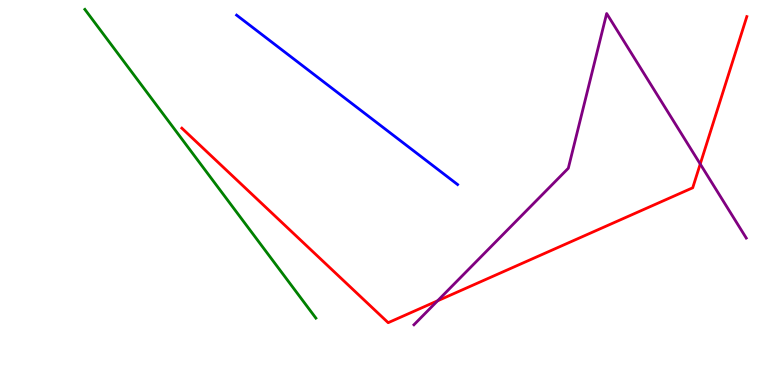[{'lines': ['blue', 'red'], 'intersections': []}, {'lines': ['green', 'red'], 'intersections': []}, {'lines': ['purple', 'red'], 'intersections': [{'x': 5.65, 'y': 2.19}, {'x': 9.04, 'y': 5.74}]}, {'lines': ['blue', 'green'], 'intersections': []}, {'lines': ['blue', 'purple'], 'intersections': []}, {'lines': ['green', 'purple'], 'intersections': []}]